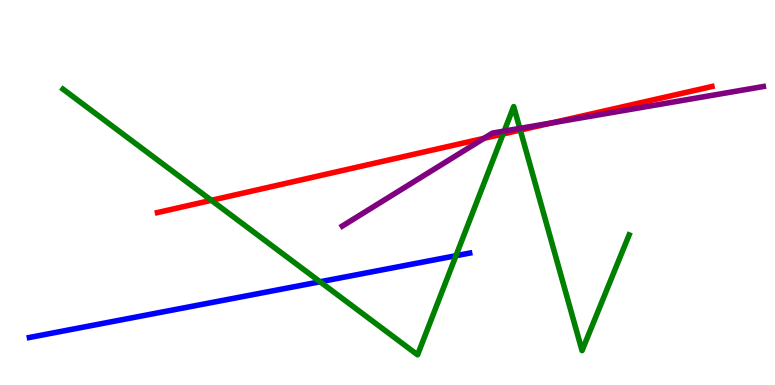[{'lines': ['blue', 'red'], 'intersections': []}, {'lines': ['green', 'red'], 'intersections': [{'x': 2.73, 'y': 4.8}, {'x': 6.49, 'y': 6.52}, {'x': 6.71, 'y': 6.62}]}, {'lines': ['purple', 'red'], 'intersections': [{'x': 6.24, 'y': 6.41}, {'x': 7.13, 'y': 6.81}]}, {'lines': ['blue', 'green'], 'intersections': [{'x': 4.13, 'y': 2.68}, {'x': 5.88, 'y': 3.36}]}, {'lines': ['blue', 'purple'], 'intersections': []}, {'lines': ['green', 'purple'], 'intersections': [{'x': 6.51, 'y': 6.6}, {'x': 6.71, 'y': 6.67}]}]